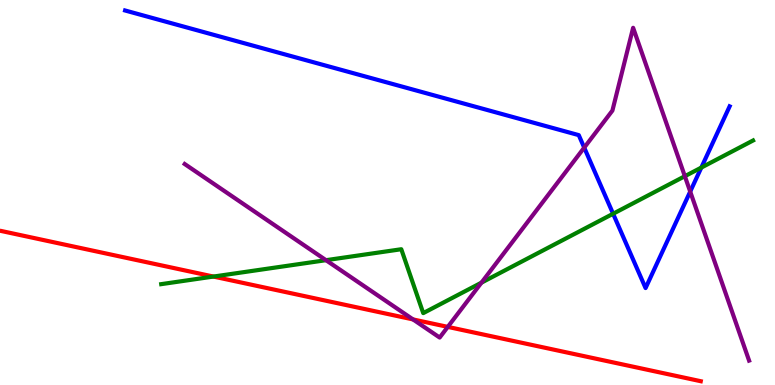[{'lines': ['blue', 'red'], 'intersections': []}, {'lines': ['green', 'red'], 'intersections': [{'x': 2.75, 'y': 2.82}]}, {'lines': ['purple', 'red'], 'intersections': [{'x': 5.33, 'y': 1.7}, {'x': 5.78, 'y': 1.51}]}, {'lines': ['blue', 'green'], 'intersections': [{'x': 7.91, 'y': 4.45}, {'x': 9.05, 'y': 5.65}]}, {'lines': ['blue', 'purple'], 'intersections': [{'x': 7.54, 'y': 6.17}, {'x': 8.91, 'y': 5.02}]}, {'lines': ['green', 'purple'], 'intersections': [{'x': 4.21, 'y': 3.24}, {'x': 6.21, 'y': 2.66}, {'x': 8.84, 'y': 5.42}]}]